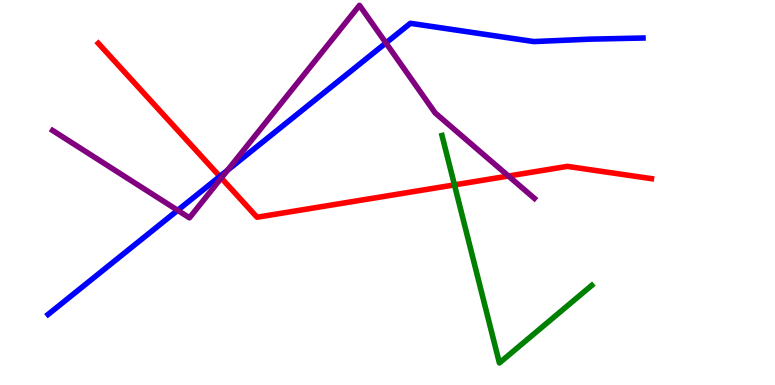[{'lines': ['blue', 'red'], 'intersections': [{'x': 2.84, 'y': 5.42}]}, {'lines': ['green', 'red'], 'intersections': [{'x': 5.86, 'y': 5.2}]}, {'lines': ['purple', 'red'], 'intersections': [{'x': 2.86, 'y': 5.38}, {'x': 6.56, 'y': 5.43}]}, {'lines': ['blue', 'green'], 'intersections': []}, {'lines': ['blue', 'purple'], 'intersections': [{'x': 2.29, 'y': 4.54}, {'x': 2.94, 'y': 5.58}, {'x': 4.98, 'y': 8.88}]}, {'lines': ['green', 'purple'], 'intersections': []}]